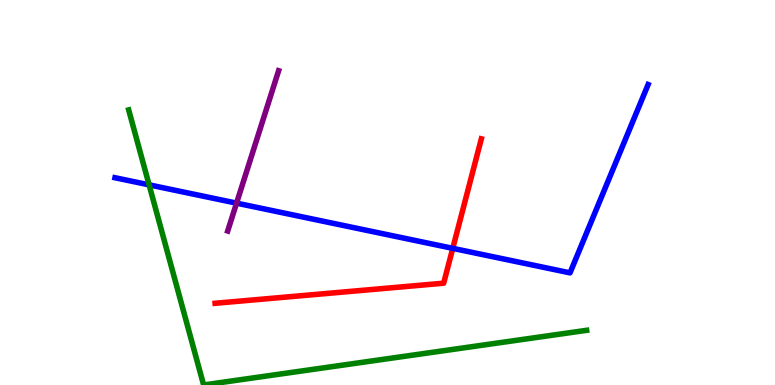[{'lines': ['blue', 'red'], 'intersections': [{'x': 5.84, 'y': 3.55}]}, {'lines': ['green', 'red'], 'intersections': []}, {'lines': ['purple', 'red'], 'intersections': []}, {'lines': ['blue', 'green'], 'intersections': [{'x': 1.92, 'y': 5.2}]}, {'lines': ['blue', 'purple'], 'intersections': [{'x': 3.05, 'y': 4.72}]}, {'lines': ['green', 'purple'], 'intersections': []}]